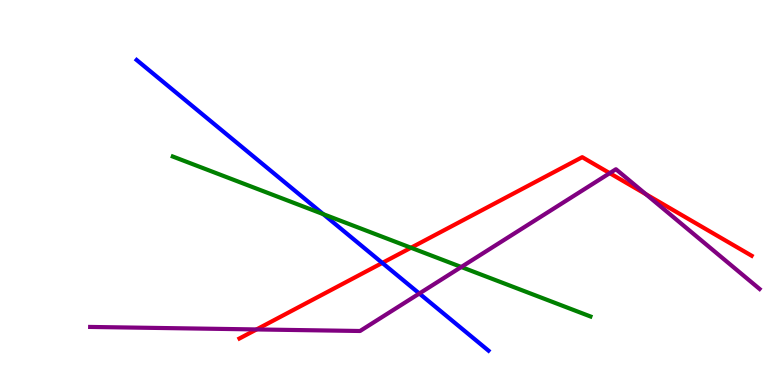[{'lines': ['blue', 'red'], 'intersections': [{'x': 4.93, 'y': 3.17}]}, {'lines': ['green', 'red'], 'intersections': [{'x': 5.3, 'y': 3.57}]}, {'lines': ['purple', 'red'], 'intersections': [{'x': 3.31, 'y': 1.44}, {'x': 7.87, 'y': 5.5}, {'x': 8.33, 'y': 4.96}]}, {'lines': ['blue', 'green'], 'intersections': [{'x': 4.17, 'y': 4.44}]}, {'lines': ['blue', 'purple'], 'intersections': [{'x': 5.41, 'y': 2.38}]}, {'lines': ['green', 'purple'], 'intersections': [{'x': 5.95, 'y': 3.07}]}]